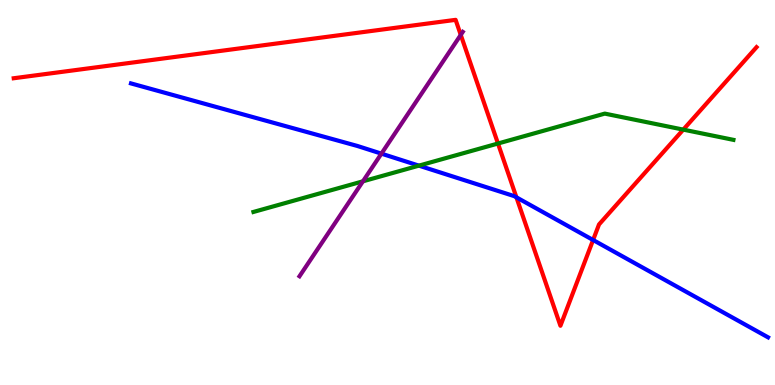[{'lines': ['blue', 'red'], 'intersections': [{'x': 6.66, 'y': 4.87}, {'x': 7.65, 'y': 3.77}]}, {'lines': ['green', 'red'], 'intersections': [{'x': 6.43, 'y': 6.27}, {'x': 8.82, 'y': 6.63}]}, {'lines': ['purple', 'red'], 'intersections': [{'x': 5.95, 'y': 9.09}]}, {'lines': ['blue', 'green'], 'intersections': [{'x': 5.41, 'y': 5.7}]}, {'lines': ['blue', 'purple'], 'intersections': [{'x': 4.92, 'y': 6.01}]}, {'lines': ['green', 'purple'], 'intersections': [{'x': 4.68, 'y': 5.29}]}]